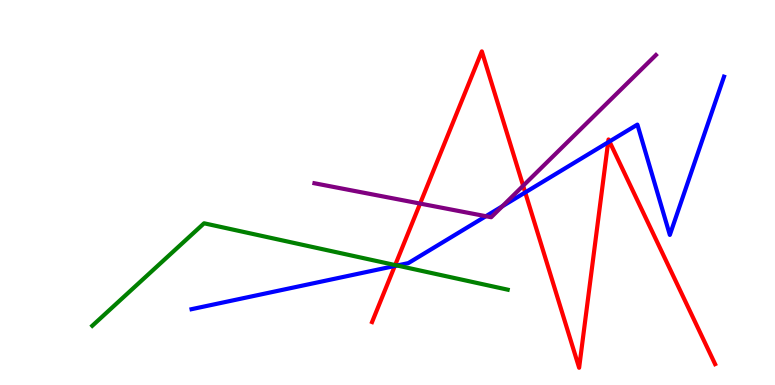[{'lines': ['blue', 'red'], 'intersections': [{'x': 5.09, 'y': 3.09}, {'x': 6.78, 'y': 5.0}, {'x': 7.85, 'y': 6.3}, {'x': 7.86, 'y': 6.33}]}, {'lines': ['green', 'red'], 'intersections': [{'x': 5.1, 'y': 3.12}]}, {'lines': ['purple', 'red'], 'intersections': [{'x': 5.42, 'y': 4.71}, {'x': 6.75, 'y': 5.18}]}, {'lines': ['blue', 'green'], 'intersections': [{'x': 5.12, 'y': 3.1}]}, {'lines': ['blue', 'purple'], 'intersections': [{'x': 6.27, 'y': 4.38}, {'x': 6.48, 'y': 4.64}]}, {'lines': ['green', 'purple'], 'intersections': []}]